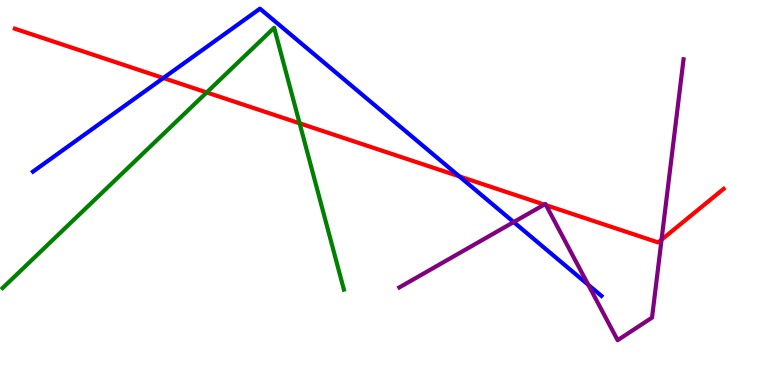[{'lines': ['blue', 'red'], 'intersections': [{'x': 2.11, 'y': 7.97}, {'x': 5.93, 'y': 5.42}]}, {'lines': ['green', 'red'], 'intersections': [{'x': 2.67, 'y': 7.6}, {'x': 3.87, 'y': 6.8}]}, {'lines': ['purple', 'red'], 'intersections': [{'x': 7.02, 'y': 4.69}, {'x': 7.05, 'y': 4.67}, {'x': 8.54, 'y': 3.77}]}, {'lines': ['blue', 'green'], 'intersections': []}, {'lines': ['blue', 'purple'], 'intersections': [{'x': 6.63, 'y': 4.23}, {'x': 7.59, 'y': 2.6}]}, {'lines': ['green', 'purple'], 'intersections': []}]